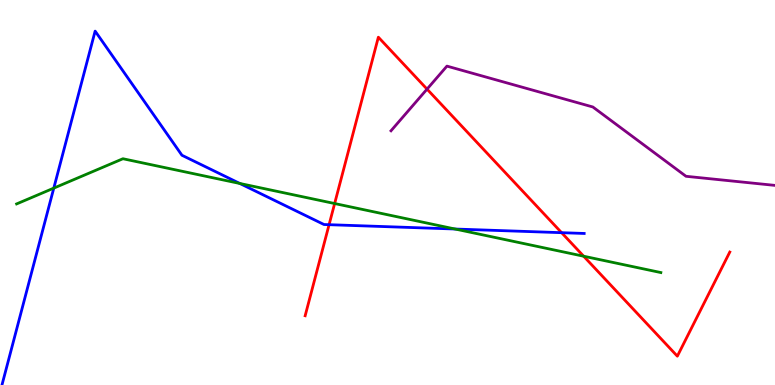[{'lines': ['blue', 'red'], 'intersections': [{'x': 4.25, 'y': 4.16}, {'x': 7.25, 'y': 3.96}]}, {'lines': ['green', 'red'], 'intersections': [{'x': 4.32, 'y': 4.71}, {'x': 7.53, 'y': 3.34}]}, {'lines': ['purple', 'red'], 'intersections': [{'x': 5.51, 'y': 7.69}]}, {'lines': ['blue', 'green'], 'intersections': [{'x': 0.694, 'y': 5.11}, {'x': 3.09, 'y': 5.23}, {'x': 5.87, 'y': 4.05}]}, {'lines': ['blue', 'purple'], 'intersections': []}, {'lines': ['green', 'purple'], 'intersections': []}]